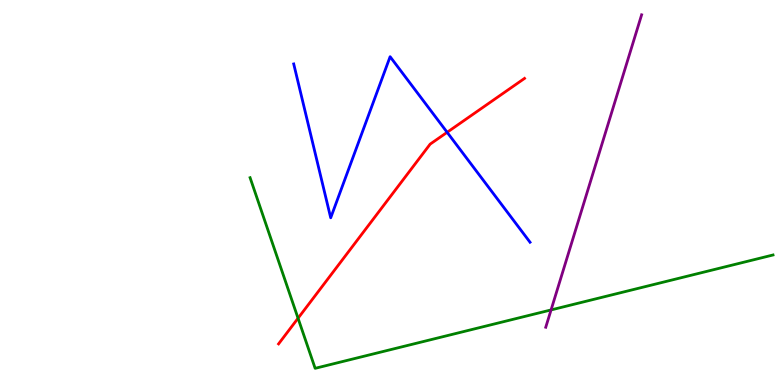[{'lines': ['blue', 'red'], 'intersections': [{'x': 5.77, 'y': 6.56}]}, {'lines': ['green', 'red'], 'intersections': [{'x': 3.85, 'y': 1.73}]}, {'lines': ['purple', 'red'], 'intersections': []}, {'lines': ['blue', 'green'], 'intersections': []}, {'lines': ['blue', 'purple'], 'intersections': []}, {'lines': ['green', 'purple'], 'intersections': [{'x': 7.11, 'y': 1.95}]}]